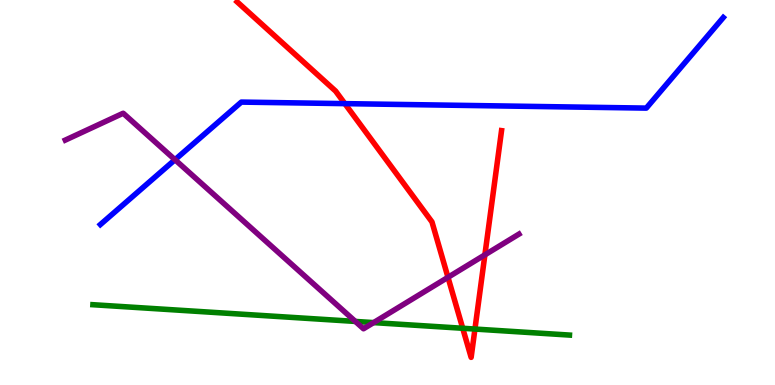[{'lines': ['blue', 'red'], 'intersections': [{'x': 4.45, 'y': 7.31}]}, {'lines': ['green', 'red'], 'intersections': [{'x': 5.97, 'y': 1.47}, {'x': 6.13, 'y': 1.45}]}, {'lines': ['purple', 'red'], 'intersections': [{'x': 5.78, 'y': 2.8}, {'x': 6.26, 'y': 3.38}]}, {'lines': ['blue', 'green'], 'intersections': []}, {'lines': ['blue', 'purple'], 'intersections': [{'x': 2.26, 'y': 5.85}]}, {'lines': ['green', 'purple'], 'intersections': [{'x': 4.58, 'y': 1.65}, {'x': 4.82, 'y': 1.62}]}]